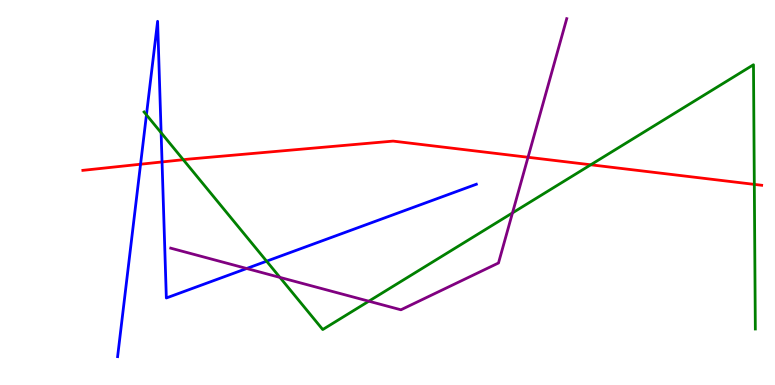[{'lines': ['blue', 'red'], 'intersections': [{'x': 1.81, 'y': 5.73}, {'x': 2.09, 'y': 5.79}]}, {'lines': ['green', 'red'], 'intersections': [{'x': 2.36, 'y': 5.85}, {'x': 7.62, 'y': 5.72}, {'x': 9.73, 'y': 5.21}]}, {'lines': ['purple', 'red'], 'intersections': [{'x': 6.81, 'y': 5.92}]}, {'lines': ['blue', 'green'], 'intersections': [{'x': 1.89, 'y': 7.02}, {'x': 2.08, 'y': 6.55}, {'x': 3.44, 'y': 3.22}]}, {'lines': ['blue', 'purple'], 'intersections': [{'x': 3.18, 'y': 3.03}]}, {'lines': ['green', 'purple'], 'intersections': [{'x': 3.61, 'y': 2.79}, {'x': 4.76, 'y': 2.18}, {'x': 6.61, 'y': 4.47}]}]